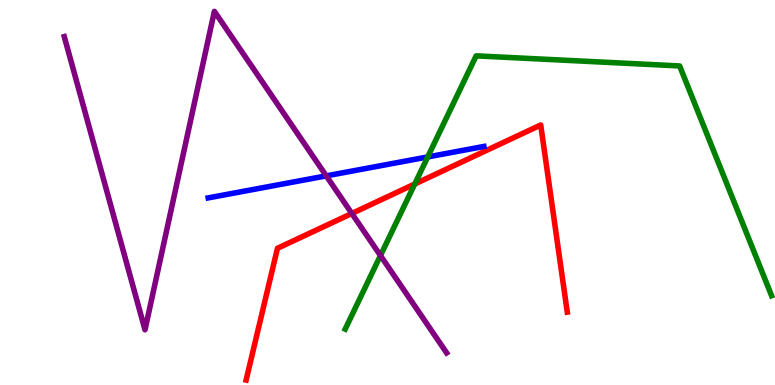[{'lines': ['blue', 'red'], 'intersections': []}, {'lines': ['green', 'red'], 'intersections': [{'x': 5.35, 'y': 5.22}]}, {'lines': ['purple', 'red'], 'intersections': [{'x': 4.54, 'y': 4.46}]}, {'lines': ['blue', 'green'], 'intersections': [{'x': 5.52, 'y': 5.92}]}, {'lines': ['blue', 'purple'], 'intersections': [{'x': 4.21, 'y': 5.43}]}, {'lines': ['green', 'purple'], 'intersections': [{'x': 4.91, 'y': 3.36}]}]